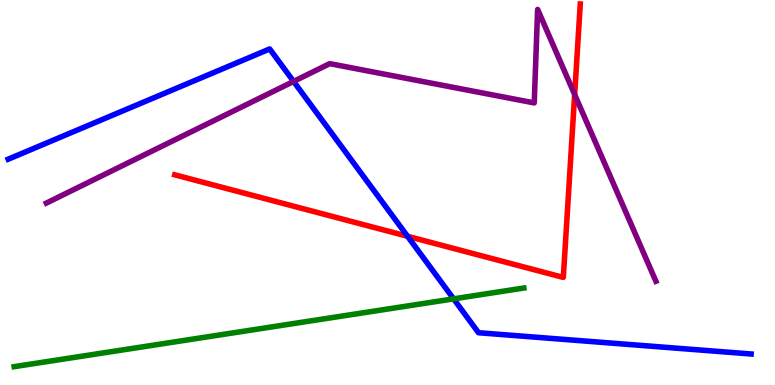[{'lines': ['blue', 'red'], 'intersections': [{'x': 5.26, 'y': 3.86}]}, {'lines': ['green', 'red'], 'intersections': []}, {'lines': ['purple', 'red'], 'intersections': [{'x': 7.41, 'y': 7.54}]}, {'lines': ['blue', 'green'], 'intersections': [{'x': 5.85, 'y': 2.24}]}, {'lines': ['blue', 'purple'], 'intersections': [{'x': 3.79, 'y': 7.89}]}, {'lines': ['green', 'purple'], 'intersections': []}]